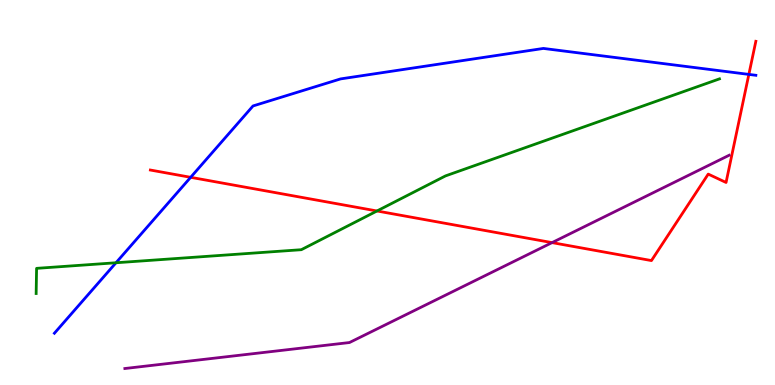[{'lines': ['blue', 'red'], 'intersections': [{'x': 2.46, 'y': 5.39}, {'x': 9.66, 'y': 8.07}]}, {'lines': ['green', 'red'], 'intersections': [{'x': 4.86, 'y': 4.52}]}, {'lines': ['purple', 'red'], 'intersections': [{'x': 7.12, 'y': 3.7}]}, {'lines': ['blue', 'green'], 'intersections': [{'x': 1.5, 'y': 3.18}]}, {'lines': ['blue', 'purple'], 'intersections': []}, {'lines': ['green', 'purple'], 'intersections': []}]